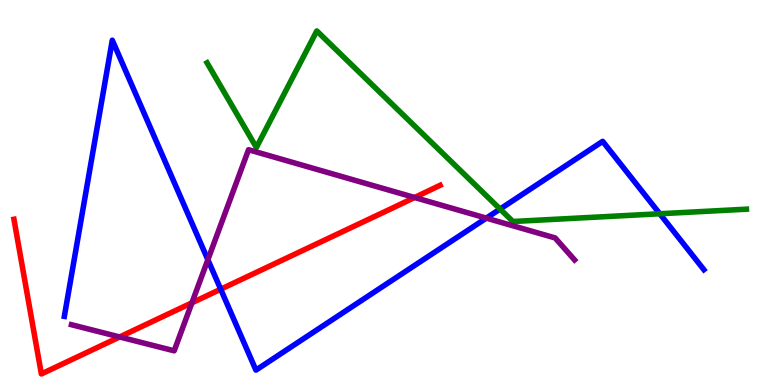[{'lines': ['blue', 'red'], 'intersections': [{'x': 2.85, 'y': 2.49}]}, {'lines': ['green', 'red'], 'intersections': []}, {'lines': ['purple', 'red'], 'intersections': [{'x': 1.54, 'y': 1.25}, {'x': 2.48, 'y': 2.13}, {'x': 5.35, 'y': 4.87}]}, {'lines': ['blue', 'green'], 'intersections': [{'x': 6.45, 'y': 4.57}, {'x': 8.51, 'y': 4.45}]}, {'lines': ['blue', 'purple'], 'intersections': [{'x': 2.68, 'y': 3.25}, {'x': 6.28, 'y': 4.33}]}, {'lines': ['green', 'purple'], 'intersections': []}]